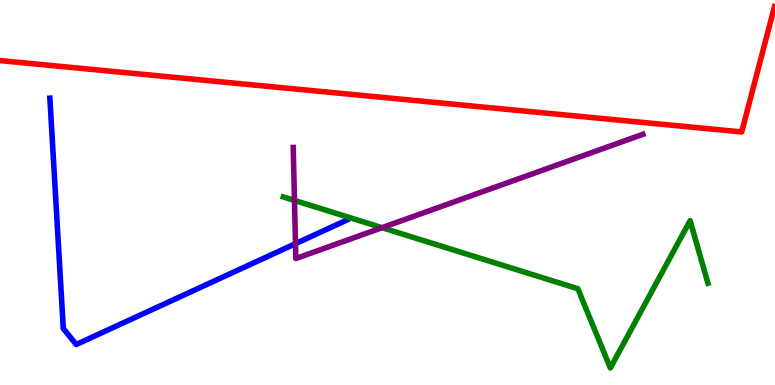[{'lines': ['blue', 'red'], 'intersections': []}, {'lines': ['green', 'red'], 'intersections': []}, {'lines': ['purple', 'red'], 'intersections': []}, {'lines': ['blue', 'green'], 'intersections': []}, {'lines': ['blue', 'purple'], 'intersections': [{'x': 3.81, 'y': 3.67}]}, {'lines': ['green', 'purple'], 'intersections': [{'x': 3.8, 'y': 4.79}, {'x': 4.93, 'y': 4.09}]}]